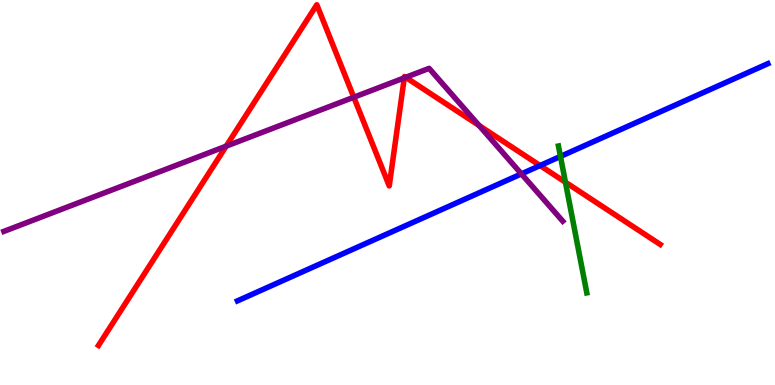[{'lines': ['blue', 'red'], 'intersections': [{'x': 6.97, 'y': 5.7}]}, {'lines': ['green', 'red'], 'intersections': [{'x': 7.3, 'y': 5.27}]}, {'lines': ['purple', 'red'], 'intersections': [{'x': 2.92, 'y': 6.2}, {'x': 4.57, 'y': 7.47}, {'x': 5.22, 'y': 7.98}, {'x': 5.23, 'y': 7.99}, {'x': 6.18, 'y': 6.74}]}, {'lines': ['blue', 'green'], 'intersections': [{'x': 7.23, 'y': 5.94}]}, {'lines': ['blue', 'purple'], 'intersections': [{'x': 6.73, 'y': 5.48}]}, {'lines': ['green', 'purple'], 'intersections': []}]